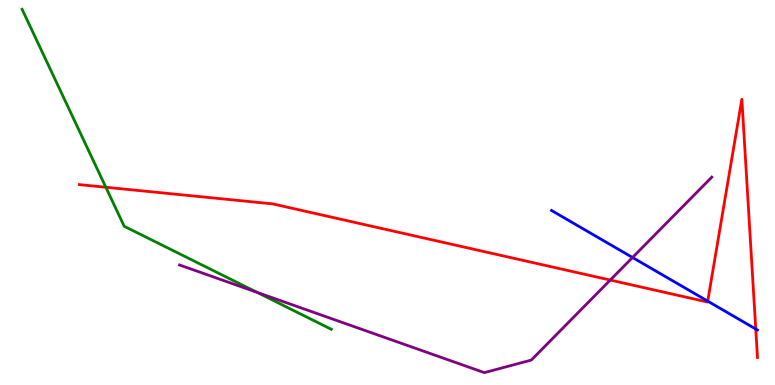[{'lines': ['blue', 'red'], 'intersections': [{'x': 9.13, 'y': 2.18}, {'x': 9.75, 'y': 1.45}]}, {'lines': ['green', 'red'], 'intersections': [{'x': 1.37, 'y': 5.14}]}, {'lines': ['purple', 'red'], 'intersections': [{'x': 7.87, 'y': 2.73}]}, {'lines': ['blue', 'green'], 'intersections': []}, {'lines': ['blue', 'purple'], 'intersections': [{'x': 8.16, 'y': 3.31}]}, {'lines': ['green', 'purple'], 'intersections': [{'x': 3.32, 'y': 2.41}]}]